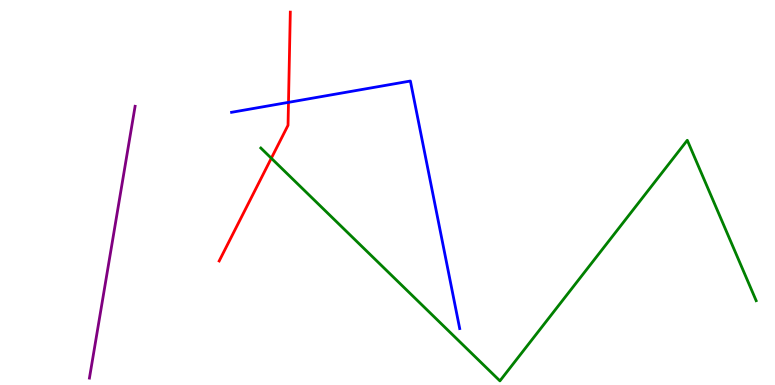[{'lines': ['blue', 'red'], 'intersections': [{'x': 3.72, 'y': 7.34}]}, {'lines': ['green', 'red'], 'intersections': [{'x': 3.5, 'y': 5.89}]}, {'lines': ['purple', 'red'], 'intersections': []}, {'lines': ['blue', 'green'], 'intersections': []}, {'lines': ['blue', 'purple'], 'intersections': []}, {'lines': ['green', 'purple'], 'intersections': []}]